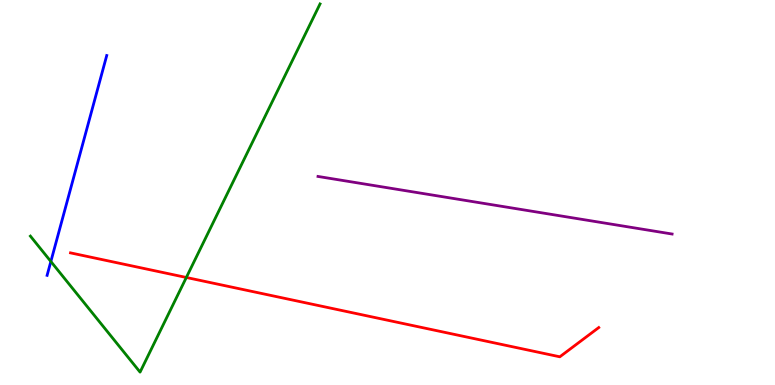[{'lines': ['blue', 'red'], 'intersections': []}, {'lines': ['green', 'red'], 'intersections': [{'x': 2.4, 'y': 2.79}]}, {'lines': ['purple', 'red'], 'intersections': []}, {'lines': ['blue', 'green'], 'intersections': [{'x': 0.656, 'y': 3.21}]}, {'lines': ['blue', 'purple'], 'intersections': []}, {'lines': ['green', 'purple'], 'intersections': []}]